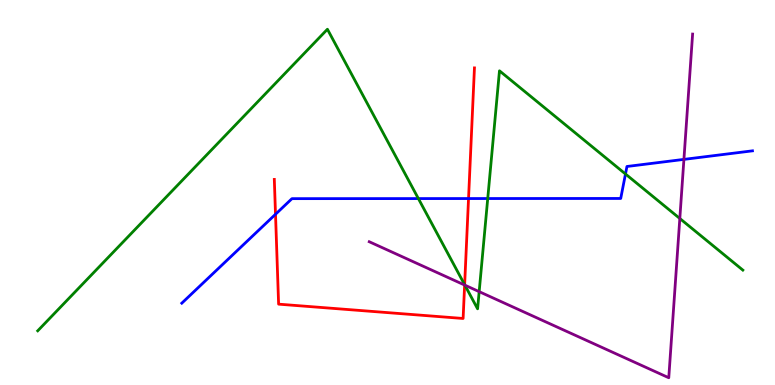[{'lines': ['blue', 'red'], 'intersections': [{'x': 3.55, 'y': 4.43}, {'x': 6.05, 'y': 4.84}]}, {'lines': ['green', 'red'], 'intersections': [{'x': 6.0, 'y': 2.6}]}, {'lines': ['purple', 'red'], 'intersections': [{'x': 6.0, 'y': 2.6}]}, {'lines': ['blue', 'green'], 'intersections': [{'x': 5.4, 'y': 4.84}, {'x': 6.29, 'y': 4.84}, {'x': 8.07, 'y': 5.48}]}, {'lines': ['blue', 'purple'], 'intersections': [{'x': 8.82, 'y': 5.86}]}, {'lines': ['green', 'purple'], 'intersections': [{'x': 6.0, 'y': 2.59}, {'x': 6.18, 'y': 2.42}, {'x': 8.77, 'y': 4.32}]}]